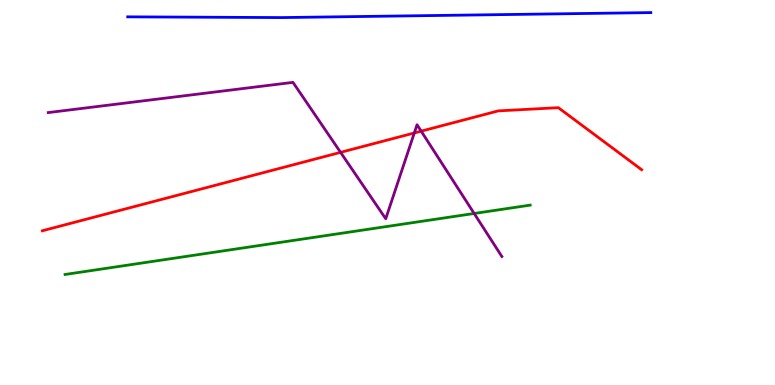[{'lines': ['blue', 'red'], 'intersections': []}, {'lines': ['green', 'red'], 'intersections': []}, {'lines': ['purple', 'red'], 'intersections': [{'x': 4.39, 'y': 6.04}, {'x': 5.35, 'y': 6.55}, {'x': 5.43, 'y': 6.59}]}, {'lines': ['blue', 'green'], 'intersections': []}, {'lines': ['blue', 'purple'], 'intersections': []}, {'lines': ['green', 'purple'], 'intersections': [{'x': 6.12, 'y': 4.46}]}]